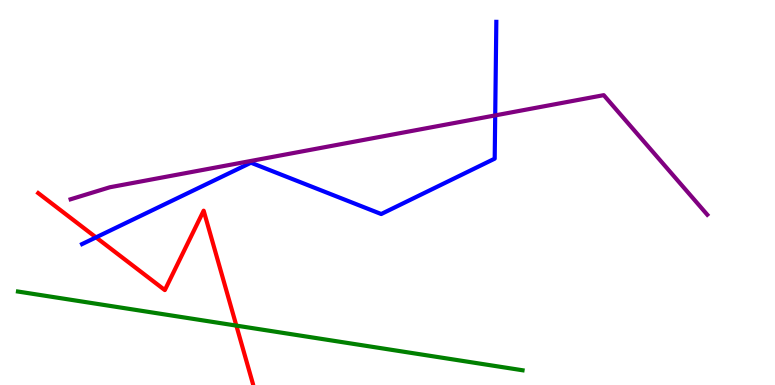[{'lines': ['blue', 'red'], 'intersections': [{'x': 1.24, 'y': 3.83}]}, {'lines': ['green', 'red'], 'intersections': [{'x': 3.05, 'y': 1.54}]}, {'lines': ['purple', 'red'], 'intersections': []}, {'lines': ['blue', 'green'], 'intersections': []}, {'lines': ['blue', 'purple'], 'intersections': [{'x': 6.39, 'y': 7.0}]}, {'lines': ['green', 'purple'], 'intersections': []}]